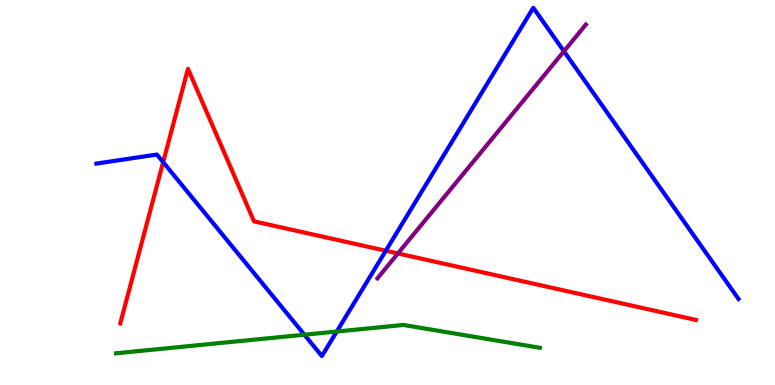[{'lines': ['blue', 'red'], 'intersections': [{'x': 2.11, 'y': 5.79}, {'x': 4.98, 'y': 3.49}]}, {'lines': ['green', 'red'], 'intersections': []}, {'lines': ['purple', 'red'], 'intersections': [{'x': 5.13, 'y': 3.42}]}, {'lines': ['blue', 'green'], 'intersections': [{'x': 3.93, 'y': 1.31}, {'x': 4.35, 'y': 1.39}]}, {'lines': ['blue', 'purple'], 'intersections': [{'x': 7.28, 'y': 8.67}]}, {'lines': ['green', 'purple'], 'intersections': []}]